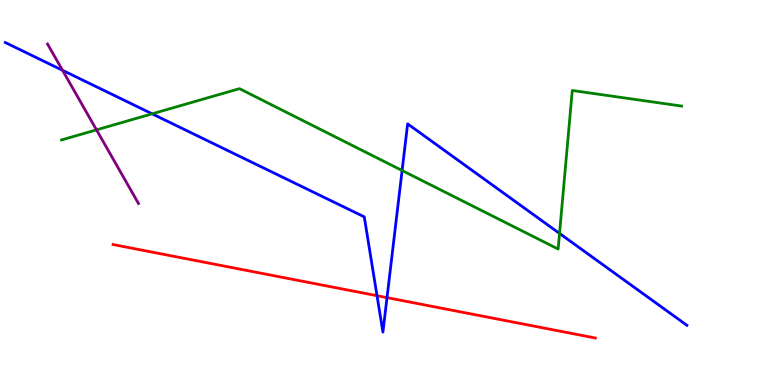[{'lines': ['blue', 'red'], 'intersections': [{'x': 4.86, 'y': 2.32}, {'x': 4.99, 'y': 2.27}]}, {'lines': ['green', 'red'], 'intersections': []}, {'lines': ['purple', 'red'], 'intersections': []}, {'lines': ['blue', 'green'], 'intersections': [{'x': 1.96, 'y': 7.04}, {'x': 5.19, 'y': 5.57}, {'x': 7.22, 'y': 3.94}]}, {'lines': ['blue', 'purple'], 'intersections': [{'x': 0.807, 'y': 8.17}]}, {'lines': ['green', 'purple'], 'intersections': [{'x': 1.25, 'y': 6.63}]}]